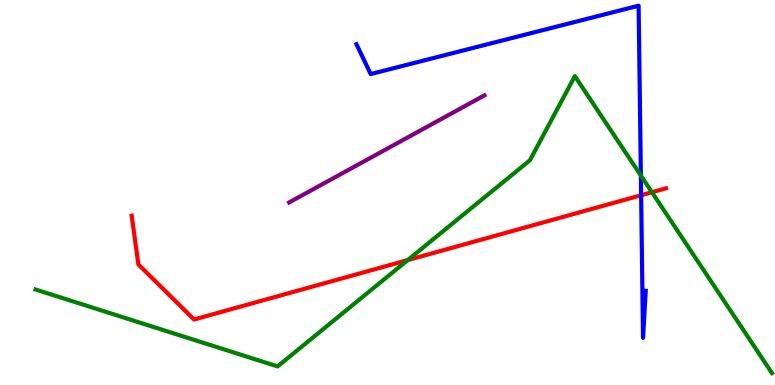[{'lines': ['blue', 'red'], 'intersections': [{'x': 8.27, 'y': 4.93}]}, {'lines': ['green', 'red'], 'intersections': [{'x': 5.26, 'y': 3.24}, {'x': 8.41, 'y': 5.01}]}, {'lines': ['purple', 'red'], 'intersections': []}, {'lines': ['blue', 'green'], 'intersections': [{'x': 8.27, 'y': 5.44}]}, {'lines': ['blue', 'purple'], 'intersections': []}, {'lines': ['green', 'purple'], 'intersections': []}]